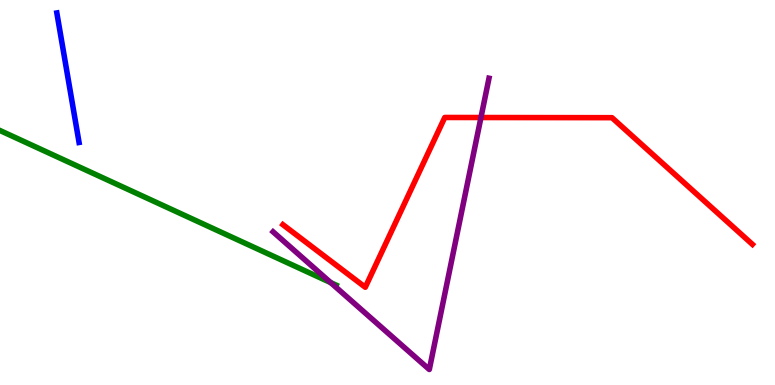[{'lines': ['blue', 'red'], 'intersections': []}, {'lines': ['green', 'red'], 'intersections': []}, {'lines': ['purple', 'red'], 'intersections': [{'x': 6.21, 'y': 6.95}]}, {'lines': ['blue', 'green'], 'intersections': []}, {'lines': ['blue', 'purple'], 'intersections': []}, {'lines': ['green', 'purple'], 'intersections': [{'x': 4.27, 'y': 2.66}]}]